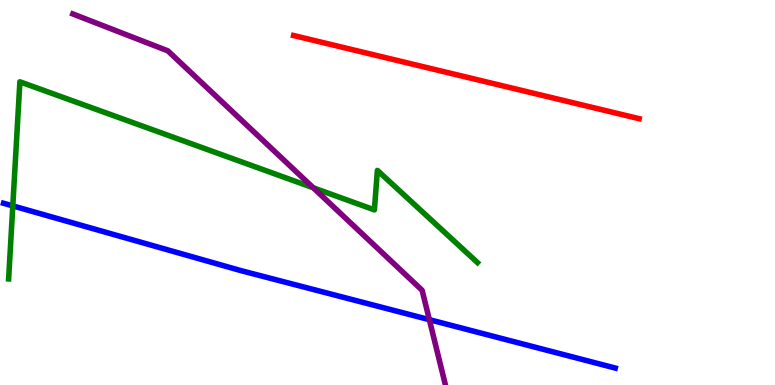[{'lines': ['blue', 'red'], 'intersections': []}, {'lines': ['green', 'red'], 'intersections': []}, {'lines': ['purple', 'red'], 'intersections': []}, {'lines': ['blue', 'green'], 'intersections': [{'x': 0.165, 'y': 4.65}]}, {'lines': ['blue', 'purple'], 'intersections': [{'x': 5.54, 'y': 1.7}]}, {'lines': ['green', 'purple'], 'intersections': [{'x': 4.04, 'y': 5.12}]}]